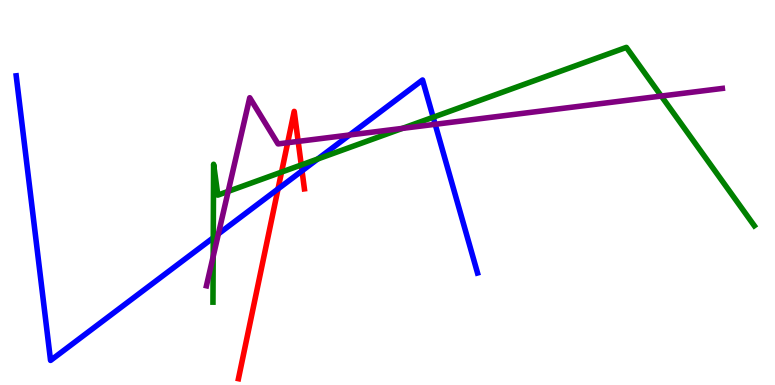[{'lines': ['blue', 'red'], 'intersections': [{'x': 3.59, 'y': 5.09}, {'x': 3.9, 'y': 5.56}]}, {'lines': ['green', 'red'], 'intersections': [{'x': 3.63, 'y': 5.53}, {'x': 3.89, 'y': 5.72}]}, {'lines': ['purple', 'red'], 'intersections': [{'x': 3.71, 'y': 6.29}, {'x': 3.85, 'y': 6.33}]}, {'lines': ['blue', 'green'], 'intersections': [{'x': 2.75, 'y': 3.82}, {'x': 4.1, 'y': 5.87}, {'x': 5.59, 'y': 6.95}]}, {'lines': ['blue', 'purple'], 'intersections': [{'x': 2.82, 'y': 3.92}, {'x': 4.51, 'y': 6.49}, {'x': 5.62, 'y': 6.77}]}, {'lines': ['green', 'purple'], 'intersections': [{'x': 2.75, 'y': 3.34}, {'x': 2.94, 'y': 5.03}, {'x': 5.19, 'y': 6.67}, {'x': 8.53, 'y': 7.51}]}]